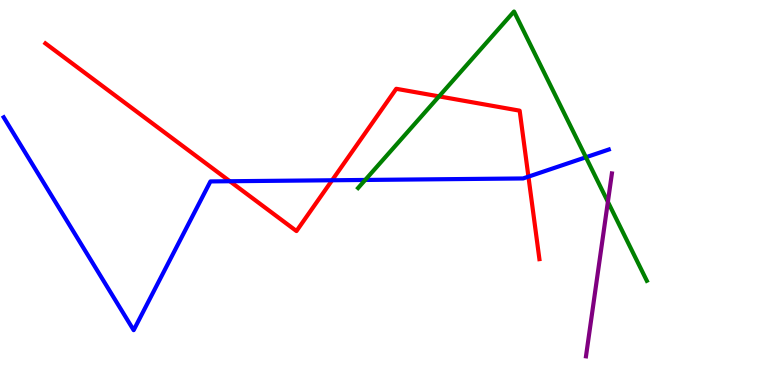[{'lines': ['blue', 'red'], 'intersections': [{'x': 2.97, 'y': 5.29}, {'x': 4.29, 'y': 5.32}, {'x': 6.82, 'y': 5.41}]}, {'lines': ['green', 'red'], 'intersections': [{'x': 5.67, 'y': 7.5}]}, {'lines': ['purple', 'red'], 'intersections': []}, {'lines': ['blue', 'green'], 'intersections': [{'x': 4.71, 'y': 5.33}, {'x': 7.56, 'y': 5.92}]}, {'lines': ['blue', 'purple'], 'intersections': []}, {'lines': ['green', 'purple'], 'intersections': [{'x': 7.84, 'y': 4.76}]}]